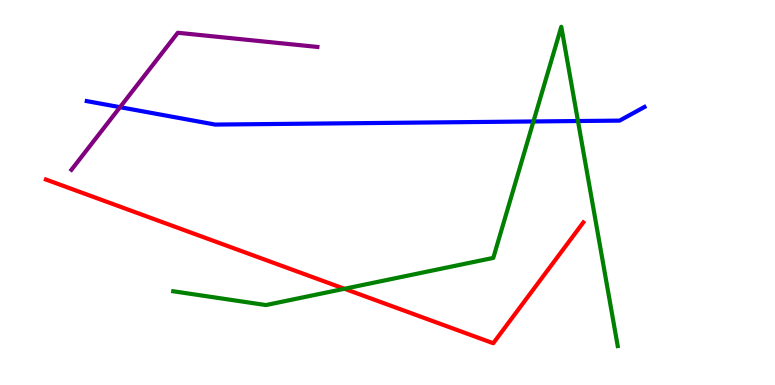[{'lines': ['blue', 'red'], 'intersections': []}, {'lines': ['green', 'red'], 'intersections': [{'x': 4.44, 'y': 2.5}]}, {'lines': ['purple', 'red'], 'intersections': []}, {'lines': ['blue', 'green'], 'intersections': [{'x': 6.88, 'y': 6.85}, {'x': 7.46, 'y': 6.86}]}, {'lines': ['blue', 'purple'], 'intersections': [{'x': 1.55, 'y': 7.22}]}, {'lines': ['green', 'purple'], 'intersections': []}]